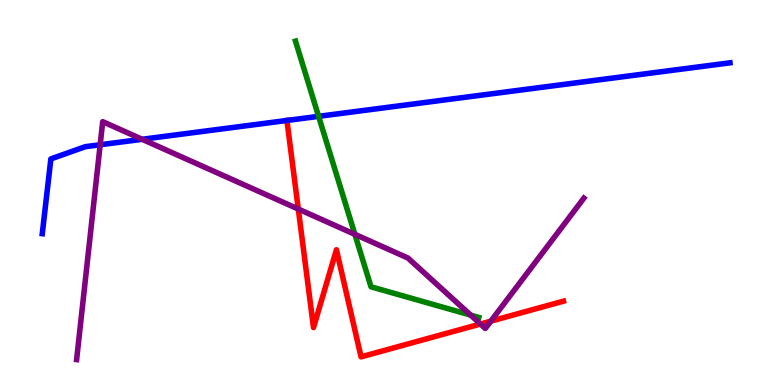[{'lines': ['blue', 'red'], 'intersections': [{'x': 3.7, 'y': 6.87}]}, {'lines': ['green', 'red'], 'intersections': []}, {'lines': ['purple', 'red'], 'intersections': [{'x': 3.85, 'y': 4.57}, {'x': 6.2, 'y': 1.58}, {'x': 6.33, 'y': 1.66}]}, {'lines': ['blue', 'green'], 'intersections': [{'x': 4.11, 'y': 6.98}]}, {'lines': ['blue', 'purple'], 'intersections': [{'x': 1.29, 'y': 6.24}, {'x': 1.83, 'y': 6.38}]}, {'lines': ['green', 'purple'], 'intersections': [{'x': 4.58, 'y': 3.91}, {'x': 6.07, 'y': 1.82}]}]